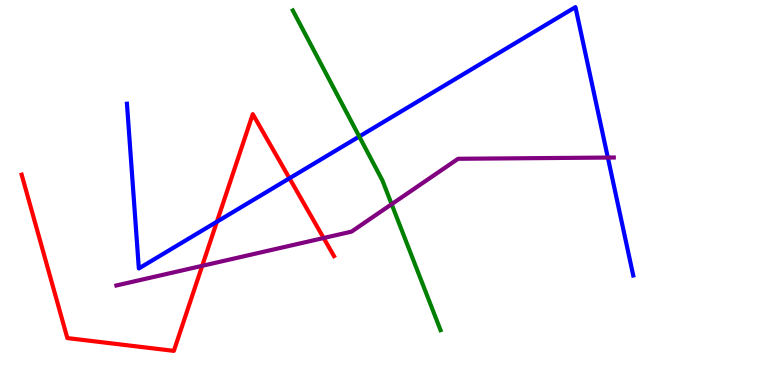[{'lines': ['blue', 'red'], 'intersections': [{'x': 2.8, 'y': 4.24}, {'x': 3.74, 'y': 5.37}]}, {'lines': ['green', 'red'], 'intersections': []}, {'lines': ['purple', 'red'], 'intersections': [{'x': 2.61, 'y': 3.1}, {'x': 4.18, 'y': 3.82}]}, {'lines': ['blue', 'green'], 'intersections': [{'x': 4.64, 'y': 6.45}]}, {'lines': ['blue', 'purple'], 'intersections': [{'x': 7.84, 'y': 5.91}]}, {'lines': ['green', 'purple'], 'intersections': [{'x': 5.05, 'y': 4.7}]}]